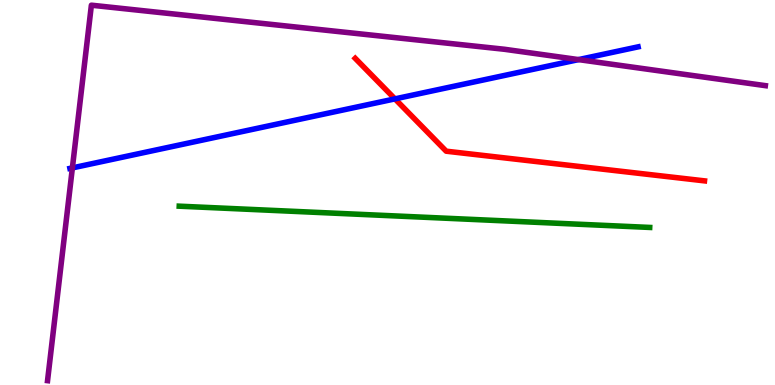[{'lines': ['blue', 'red'], 'intersections': [{'x': 5.1, 'y': 7.43}]}, {'lines': ['green', 'red'], 'intersections': []}, {'lines': ['purple', 'red'], 'intersections': []}, {'lines': ['blue', 'green'], 'intersections': []}, {'lines': ['blue', 'purple'], 'intersections': [{'x': 0.934, 'y': 5.64}, {'x': 7.46, 'y': 8.45}]}, {'lines': ['green', 'purple'], 'intersections': []}]